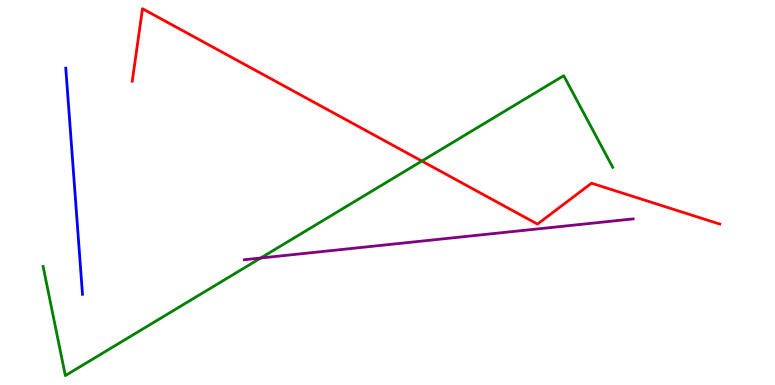[{'lines': ['blue', 'red'], 'intersections': []}, {'lines': ['green', 'red'], 'intersections': [{'x': 5.44, 'y': 5.82}]}, {'lines': ['purple', 'red'], 'intersections': []}, {'lines': ['blue', 'green'], 'intersections': []}, {'lines': ['blue', 'purple'], 'intersections': []}, {'lines': ['green', 'purple'], 'intersections': [{'x': 3.36, 'y': 3.3}]}]